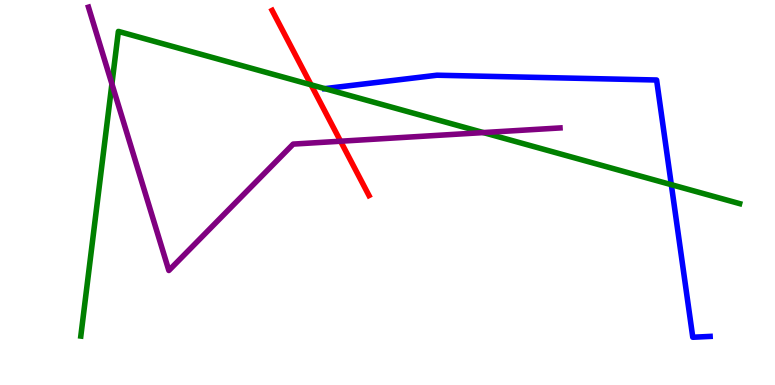[{'lines': ['blue', 'red'], 'intersections': []}, {'lines': ['green', 'red'], 'intersections': [{'x': 4.01, 'y': 7.8}]}, {'lines': ['purple', 'red'], 'intersections': [{'x': 4.39, 'y': 6.33}]}, {'lines': ['blue', 'green'], 'intersections': [{'x': 4.19, 'y': 7.7}, {'x': 8.66, 'y': 5.2}]}, {'lines': ['blue', 'purple'], 'intersections': []}, {'lines': ['green', 'purple'], 'intersections': [{'x': 1.44, 'y': 7.82}, {'x': 6.24, 'y': 6.56}]}]